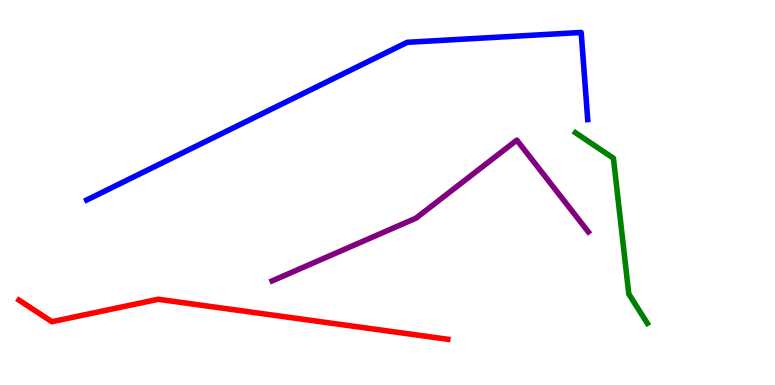[{'lines': ['blue', 'red'], 'intersections': []}, {'lines': ['green', 'red'], 'intersections': []}, {'lines': ['purple', 'red'], 'intersections': []}, {'lines': ['blue', 'green'], 'intersections': []}, {'lines': ['blue', 'purple'], 'intersections': []}, {'lines': ['green', 'purple'], 'intersections': []}]